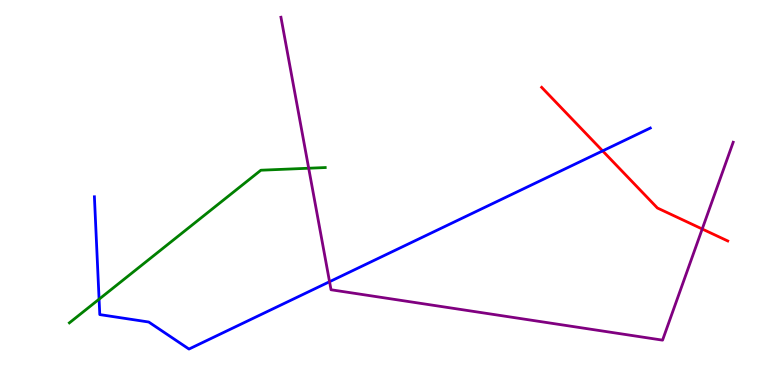[{'lines': ['blue', 'red'], 'intersections': [{'x': 7.78, 'y': 6.08}]}, {'lines': ['green', 'red'], 'intersections': []}, {'lines': ['purple', 'red'], 'intersections': [{'x': 9.06, 'y': 4.05}]}, {'lines': ['blue', 'green'], 'intersections': [{'x': 1.28, 'y': 2.23}]}, {'lines': ['blue', 'purple'], 'intersections': [{'x': 4.25, 'y': 2.68}]}, {'lines': ['green', 'purple'], 'intersections': [{'x': 3.98, 'y': 5.63}]}]